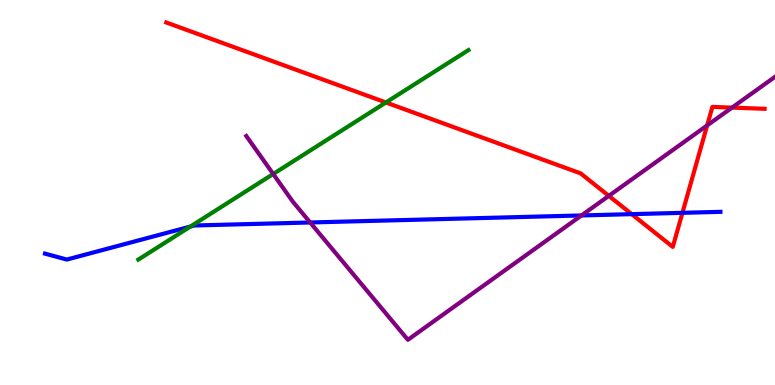[{'lines': ['blue', 'red'], 'intersections': [{'x': 8.15, 'y': 4.44}, {'x': 8.81, 'y': 4.47}]}, {'lines': ['green', 'red'], 'intersections': [{'x': 4.98, 'y': 7.34}]}, {'lines': ['purple', 'red'], 'intersections': [{'x': 7.86, 'y': 4.91}, {'x': 9.12, 'y': 6.74}, {'x': 9.45, 'y': 7.2}]}, {'lines': ['blue', 'green'], 'intersections': [{'x': 2.46, 'y': 4.12}]}, {'lines': ['blue', 'purple'], 'intersections': [{'x': 4.0, 'y': 4.22}, {'x': 7.5, 'y': 4.4}]}, {'lines': ['green', 'purple'], 'intersections': [{'x': 3.53, 'y': 5.48}]}]